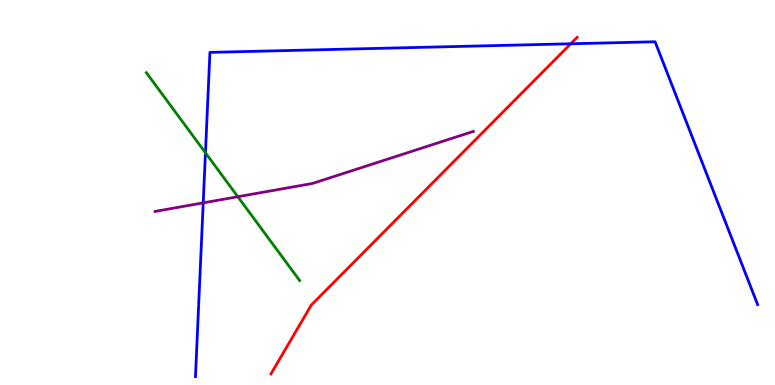[{'lines': ['blue', 'red'], 'intersections': [{'x': 7.36, 'y': 8.86}]}, {'lines': ['green', 'red'], 'intersections': []}, {'lines': ['purple', 'red'], 'intersections': []}, {'lines': ['blue', 'green'], 'intersections': [{'x': 2.65, 'y': 6.03}]}, {'lines': ['blue', 'purple'], 'intersections': [{'x': 2.62, 'y': 4.73}]}, {'lines': ['green', 'purple'], 'intersections': [{'x': 3.07, 'y': 4.89}]}]